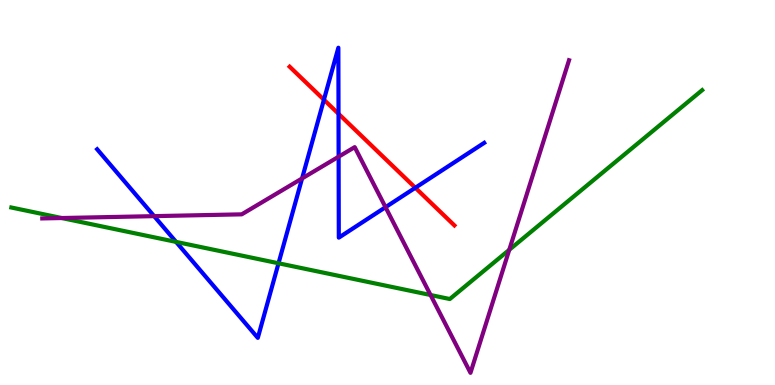[{'lines': ['blue', 'red'], 'intersections': [{'x': 4.18, 'y': 7.41}, {'x': 4.37, 'y': 7.04}, {'x': 5.36, 'y': 5.12}]}, {'lines': ['green', 'red'], 'intersections': []}, {'lines': ['purple', 'red'], 'intersections': []}, {'lines': ['blue', 'green'], 'intersections': [{'x': 2.27, 'y': 3.72}, {'x': 3.59, 'y': 3.16}]}, {'lines': ['blue', 'purple'], 'intersections': [{'x': 1.99, 'y': 4.39}, {'x': 3.9, 'y': 5.37}, {'x': 4.37, 'y': 5.93}, {'x': 4.97, 'y': 4.62}]}, {'lines': ['green', 'purple'], 'intersections': [{'x': 0.797, 'y': 4.34}, {'x': 5.56, 'y': 2.34}, {'x': 6.57, 'y': 3.51}]}]